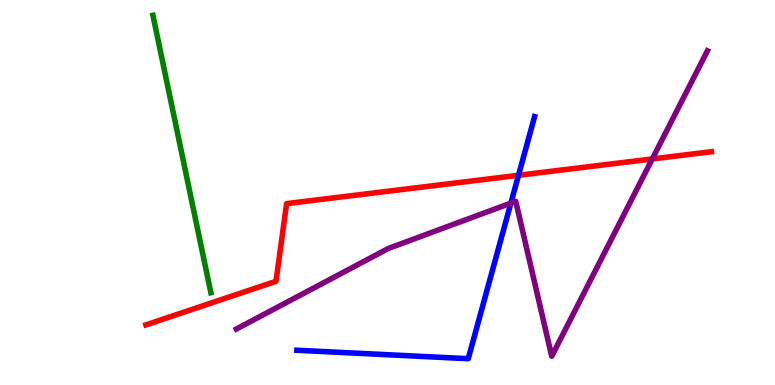[{'lines': ['blue', 'red'], 'intersections': [{'x': 6.69, 'y': 5.45}]}, {'lines': ['green', 'red'], 'intersections': []}, {'lines': ['purple', 'red'], 'intersections': [{'x': 8.42, 'y': 5.87}]}, {'lines': ['blue', 'green'], 'intersections': []}, {'lines': ['blue', 'purple'], 'intersections': [{'x': 6.59, 'y': 4.72}]}, {'lines': ['green', 'purple'], 'intersections': []}]